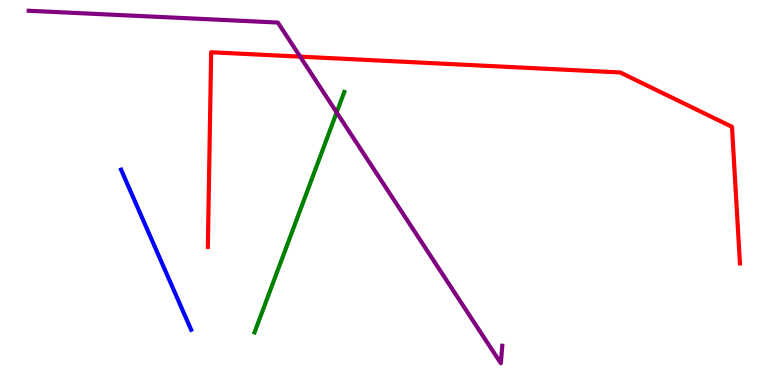[{'lines': ['blue', 'red'], 'intersections': []}, {'lines': ['green', 'red'], 'intersections': []}, {'lines': ['purple', 'red'], 'intersections': [{'x': 3.87, 'y': 8.53}]}, {'lines': ['blue', 'green'], 'intersections': []}, {'lines': ['blue', 'purple'], 'intersections': []}, {'lines': ['green', 'purple'], 'intersections': [{'x': 4.34, 'y': 7.08}]}]